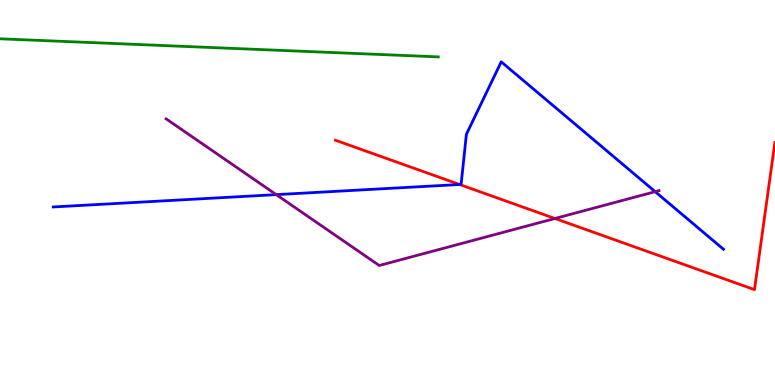[{'lines': ['blue', 'red'], 'intersections': [{'x': 5.93, 'y': 5.21}]}, {'lines': ['green', 'red'], 'intersections': []}, {'lines': ['purple', 'red'], 'intersections': [{'x': 7.16, 'y': 4.32}]}, {'lines': ['blue', 'green'], 'intersections': []}, {'lines': ['blue', 'purple'], 'intersections': [{'x': 3.56, 'y': 4.94}, {'x': 8.45, 'y': 5.02}]}, {'lines': ['green', 'purple'], 'intersections': []}]